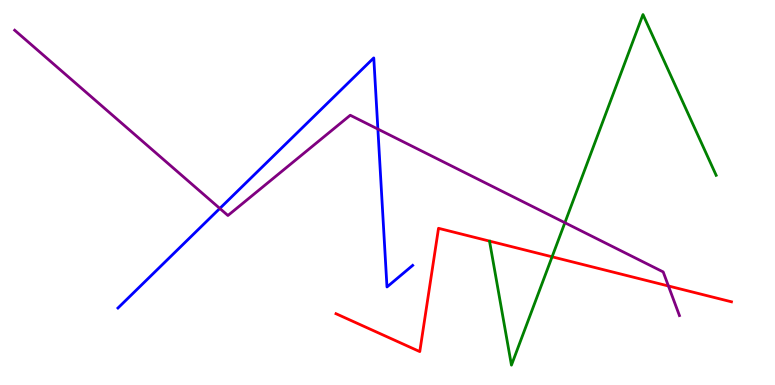[{'lines': ['blue', 'red'], 'intersections': []}, {'lines': ['green', 'red'], 'intersections': [{'x': 7.12, 'y': 3.33}]}, {'lines': ['purple', 'red'], 'intersections': [{'x': 8.62, 'y': 2.57}]}, {'lines': ['blue', 'green'], 'intersections': []}, {'lines': ['blue', 'purple'], 'intersections': [{'x': 2.84, 'y': 4.59}, {'x': 4.88, 'y': 6.65}]}, {'lines': ['green', 'purple'], 'intersections': [{'x': 7.29, 'y': 4.22}]}]